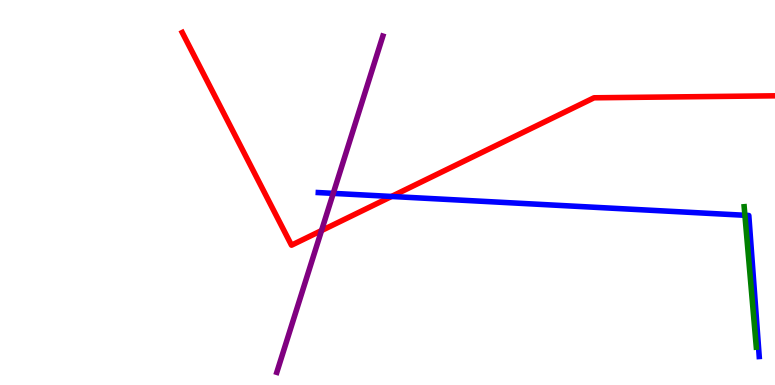[{'lines': ['blue', 'red'], 'intersections': [{'x': 5.05, 'y': 4.9}]}, {'lines': ['green', 'red'], 'intersections': []}, {'lines': ['purple', 'red'], 'intersections': [{'x': 4.15, 'y': 4.01}]}, {'lines': ['blue', 'green'], 'intersections': [{'x': 9.61, 'y': 4.41}]}, {'lines': ['blue', 'purple'], 'intersections': [{'x': 4.3, 'y': 4.98}]}, {'lines': ['green', 'purple'], 'intersections': []}]